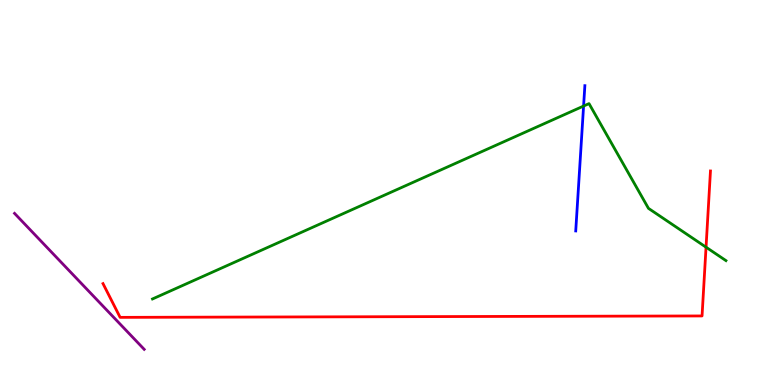[{'lines': ['blue', 'red'], 'intersections': []}, {'lines': ['green', 'red'], 'intersections': [{'x': 9.11, 'y': 3.58}]}, {'lines': ['purple', 'red'], 'intersections': []}, {'lines': ['blue', 'green'], 'intersections': [{'x': 7.53, 'y': 7.25}]}, {'lines': ['blue', 'purple'], 'intersections': []}, {'lines': ['green', 'purple'], 'intersections': []}]